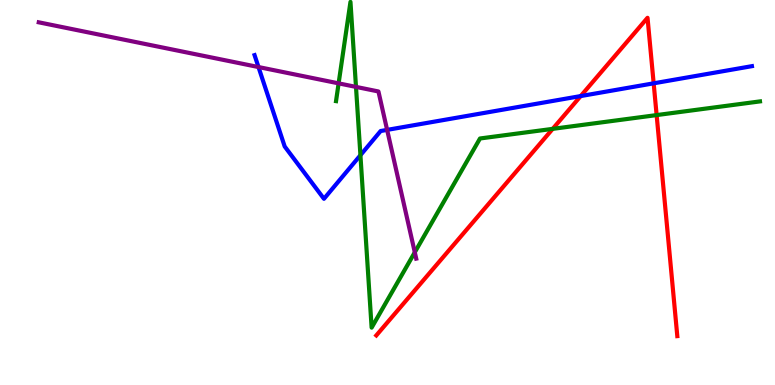[{'lines': ['blue', 'red'], 'intersections': [{'x': 7.49, 'y': 7.5}, {'x': 8.43, 'y': 7.84}]}, {'lines': ['green', 'red'], 'intersections': [{'x': 7.13, 'y': 6.65}, {'x': 8.47, 'y': 7.01}]}, {'lines': ['purple', 'red'], 'intersections': []}, {'lines': ['blue', 'green'], 'intersections': [{'x': 4.65, 'y': 5.97}]}, {'lines': ['blue', 'purple'], 'intersections': [{'x': 3.34, 'y': 8.26}, {'x': 5.0, 'y': 6.63}]}, {'lines': ['green', 'purple'], 'intersections': [{'x': 4.37, 'y': 7.83}, {'x': 4.59, 'y': 7.74}, {'x': 5.35, 'y': 3.45}]}]